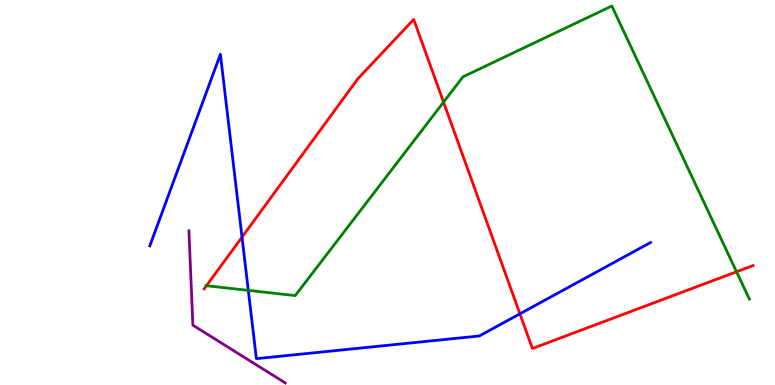[{'lines': ['blue', 'red'], 'intersections': [{'x': 3.12, 'y': 3.84}, {'x': 6.71, 'y': 1.85}]}, {'lines': ['green', 'red'], 'intersections': [{'x': 2.66, 'y': 2.58}, {'x': 5.72, 'y': 7.35}, {'x': 9.5, 'y': 2.94}]}, {'lines': ['purple', 'red'], 'intersections': []}, {'lines': ['blue', 'green'], 'intersections': [{'x': 3.2, 'y': 2.46}]}, {'lines': ['blue', 'purple'], 'intersections': []}, {'lines': ['green', 'purple'], 'intersections': []}]